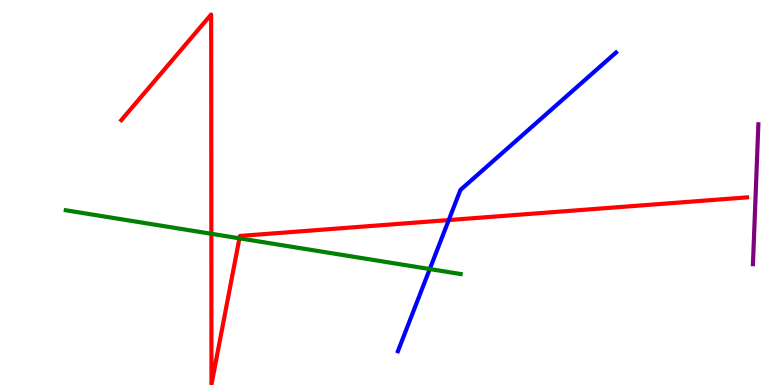[{'lines': ['blue', 'red'], 'intersections': [{'x': 5.79, 'y': 4.28}]}, {'lines': ['green', 'red'], 'intersections': [{'x': 2.73, 'y': 3.93}, {'x': 3.09, 'y': 3.81}]}, {'lines': ['purple', 'red'], 'intersections': []}, {'lines': ['blue', 'green'], 'intersections': [{'x': 5.55, 'y': 3.01}]}, {'lines': ['blue', 'purple'], 'intersections': []}, {'lines': ['green', 'purple'], 'intersections': []}]